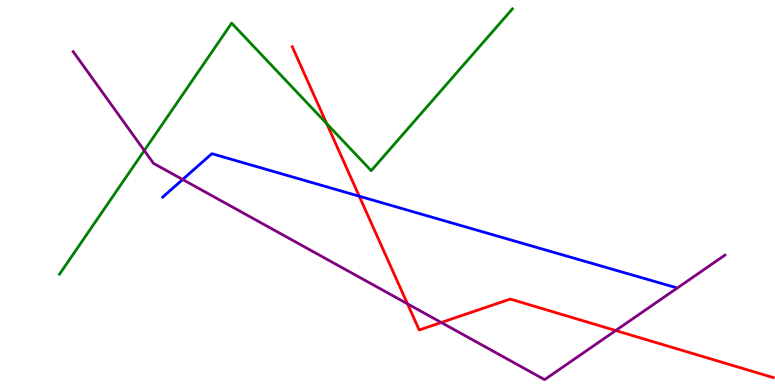[{'lines': ['blue', 'red'], 'intersections': [{'x': 4.64, 'y': 4.9}]}, {'lines': ['green', 'red'], 'intersections': [{'x': 4.22, 'y': 6.79}]}, {'lines': ['purple', 'red'], 'intersections': [{'x': 5.26, 'y': 2.11}, {'x': 5.69, 'y': 1.62}, {'x': 7.94, 'y': 1.41}]}, {'lines': ['blue', 'green'], 'intersections': []}, {'lines': ['blue', 'purple'], 'intersections': [{'x': 2.36, 'y': 5.34}]}, {'lines': ['green', 'purple'], 'intersections': [{'x': 1.86, 'y': 6.09}]}]